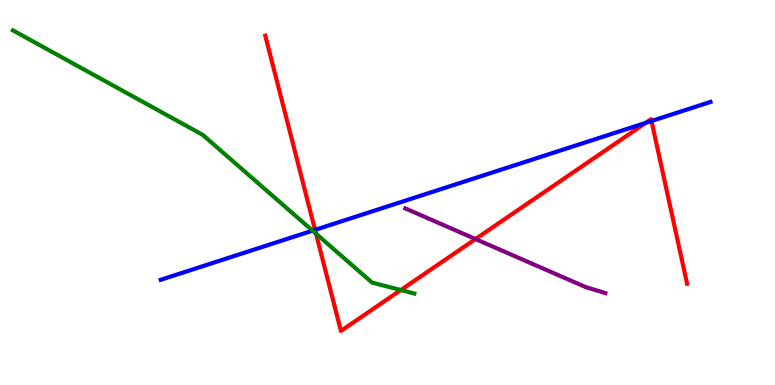[{'lines': ['blue', 'red'], 'intersections': [{'x': 4.06, 'y': 4.03}, {'x': 8.33, 'y': 6.81}, {'x': 8.41, 'y': 6.86}]}, {'lines': ['green', 'red'], 'intersections': [{'x': 4.08, 'y': 3.93}, {'x': 5.17, 'y': 2.47}]}, {'lines': ['purple', 'red'], 'intersections': [{'x': 6.14, 'y': 3.79}]}, {'lines': ['blue', 'green'], 'intersections': [{'x': 4.03, 'y': 4.01}]}, {'lines': ['blue', 'purple'], 'intersections': []}, {'lines': ['green', 'purple'], 'intersections': []}]